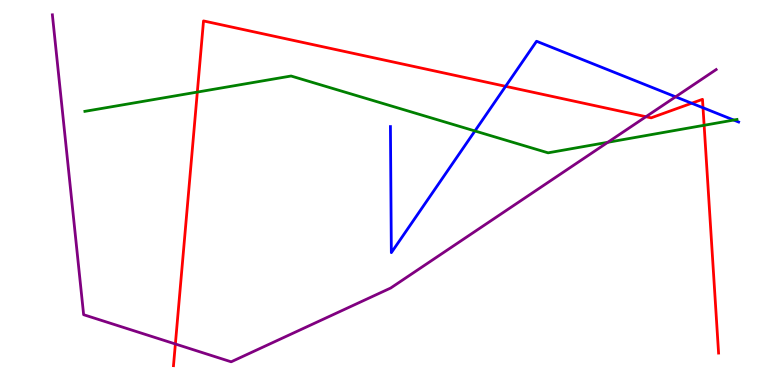[{'lines': ['blue', 'red'], 'intersections': [{'x': 6.52, 'y': 7.76}, {'x': 8.92, 'y': 7.32}, {'x': 9.07, 'y': 7.2}]}, {'lines': ['green', 'red'], 'intersections': [{'x': 2.55, 'y': 7.61}, {'x': 9.09, 'y': 6.75}]}, {'lines': ['purple', 'red'], 'intersections': [{'x': 2.26, 'y': 1.07}, {'x': 8.33, 'y': 6.97}]}, {'lines': ['blue', 'green'], 'intersections': [{'x': 6.13, 'y': 6.6}, {'x': 9.47, 'y': 6.88}]}, {'lines': ['blue', 'purple'], 'intersections': [{'x': 8.72, 'y': 7.49}]}, {'lines': ['green', 'purple'], 'intersections': [{'x': 7.84, 'y': 6.3}]}]